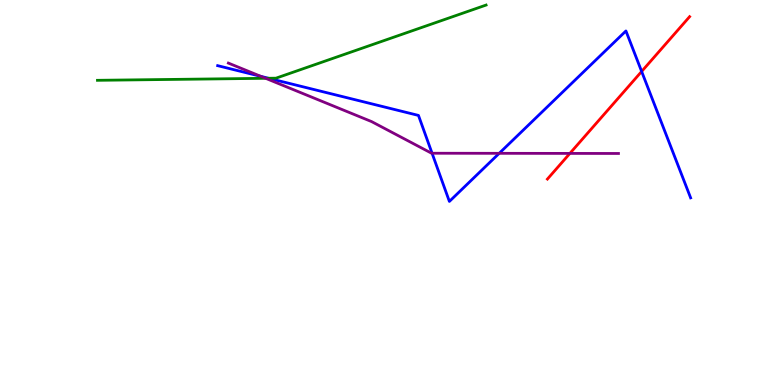[{'lines': ['blue', 'red'], 'intersections': [{'x': 8.28, 'y': 8.14}]}, {'lines': ['green', 'red'], 'intersections': []}, {'lines': ['purple', 'red'], 'intersections': [{'x': 7.35, 'y': 6.02}]}, {'lines': ['blue', 'green'], 'intersections': [{'x': 3.47, 'y': 7.97}]}, {'lines': ['blue', 'purple'], 'intersections': [{'x': 3.37, 'y': 8.02}, {'x': 5.58, 'y': 6.02}, {'x': 6.44, 'y': 6.02}]}, {'lines': ['green', 'purple'], 'intersections': [{'x': 3.43, 'y': 7.97}]}]